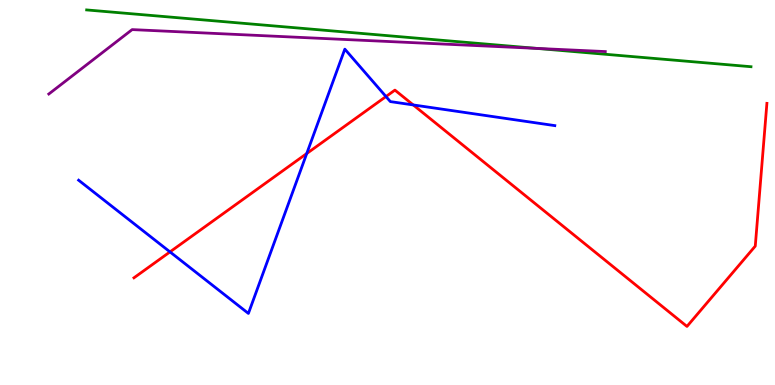[{'lines': ['blue', 'red'], 'intersections': [{'x': 2.19, 'y': 3.46}, {'x': 3.96, 'y': 6.01}, {'x': 4.98, 'y': 7.49}, {'x': 5.33, 'y': 7.27}]}, {'lines': ['green', 'red'], 'intersections': []}, {'lines': ['purple', 'red'], 'intersections': []}, {'lines': ['blue', 'green'], 'intersections': []}, {'lines': ['blue', 'purple'], 'intersections': []}, {'lines': ['green', 'purple'], 'intersections': [{'x': 6.92, 'y': 8.74}]}]